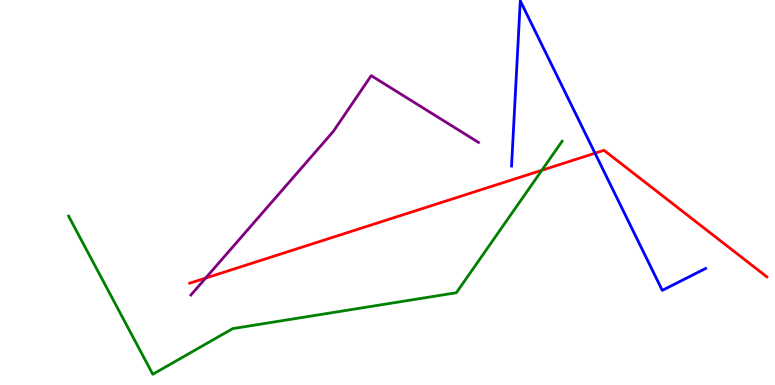[{'lines': ['blue', 'red'], 'intersections': [{'x': 7.68, 'y': 6.02}]}, {'lines': ['green', 'red'], 'intersections': [{'x': 6.99, 'y': 5.58}]}, {'lines': ['purple', 'red'], 'intersections': [{'x': 2.65, 'y': 2.78}]}, {'lines': ['blue', 'green'], 'intersections': []}, {'lines': ['blue', 'purple'], 'intersections': []}, {'lines': ['green', 'purple'], 'intersections': []}]